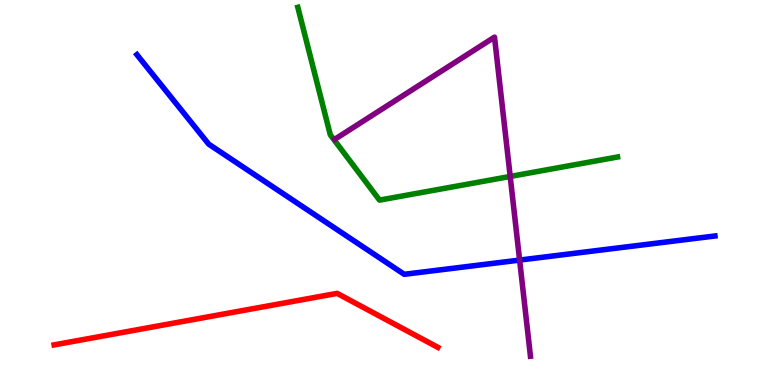[{'lines': ['blue', 'red'], 'intersections': []}, {'lines': ['green', 'red'], 'intersections': []}, {'lines': ['purple', 'red'], 'intersections': []}, {'lines': ['blue', 'green'], 'intersections': []}, {'lines': ['blue', 'purple'], 'intersections': [{'x': 6.7, 'y': 3.24}]}, {'lines': ['green', 'purple'], 'intersections': [{'x': 6.58, 'y': 5.42}]}]